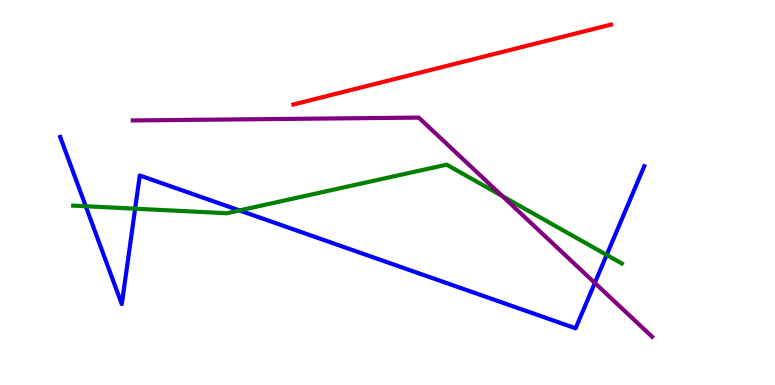[{'lines': ['blue', 'red'], 'intersections': []}, {'lines': ['green', 'red'], 'intersections': []}, {'lines': ['purple', 'red'], 'intersections': []}, {'lines': ['blue', 'green'], 'intersections': [{'x': 1.11, 'y': 4.64}, {'x': 1.74, 'y': 4.58}, {'x': 3.09, 'y': 4.53}, {'x': 7.83, 'y': 3.38}]}, {'lines': ['blue', 'purple'], 'intersections': [{'x': 7.68, 'y': 2.65}]}, {'lines': ['green', 'purple'], 'intersections': [{'x': 6.48, 'y': 4.91}]}]